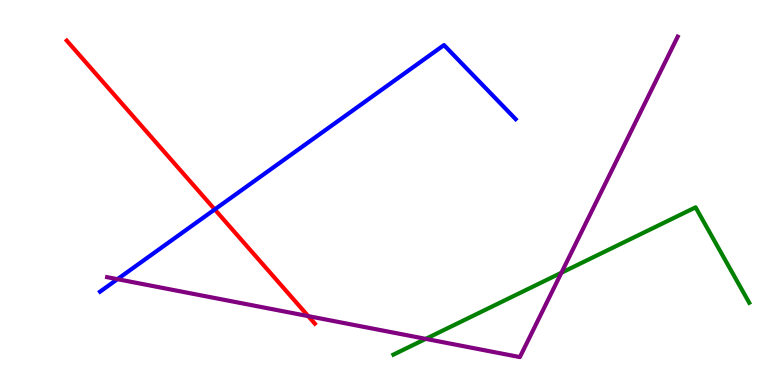[{'lines': ['blue', 'red'], 'intersections': [{'x': 2.77, 'y': 4.56}]}, {'lines': ['green', 'red'], 'intersections': []}, {'lines': ['purple', 'red'], 'intersections': [{'x': 3.98, 'y': 1.79}]}, {'lines': ['blue', 'green'], 'intersections': []}, {'lines': ['blue', 'purple'], 'intersections': [{'x': 1.52, 'y': 2.75}]}, {'lines': ['green', 'purple'], 'intersections': [{'x': 5.49, 'y': 1.2}, {'x': 7.24, 'y': 2.92}]}]